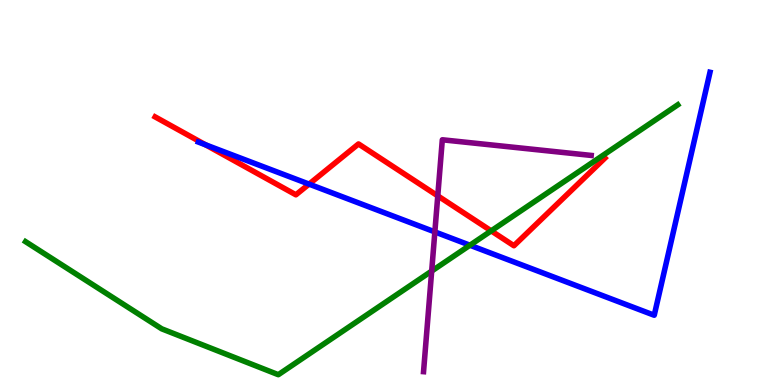[{'lines': ['blue', 'red'], 'intersections': [{'x': 2.65, 'y': 6.24}, {'x': 3.99, 'y': 5.22}]}, {'lines': ['green', 'red'], 'intersections': [{'x': 6.34, 'y': 4.0}]}, {'lines': ['purple', 'red'], 'intersections': [{'x': 5.65, 'y': 4.91}]}, {'lines': ['blue', 'green'], 'intersections': [{'x': 6.06, 'y': 3.63}]}, {'lines': ['blue', 'purple'], 'intersections': [{'x': 5.61, 'y': 3.98}]}, {'lines': ['green', 'purple'], 'intersections': [{'x': 5.57, 'y': 2.96}]}]